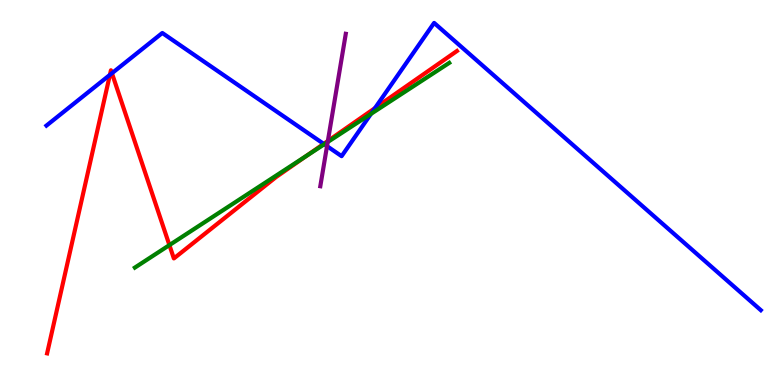[{'lines': ['blue', 'red'], 'intersections': [{'x': 1.42, 'y': 8.06}, {'x': 1.44, 'y': 8.1}, {'x': 4.18, 'y': 6.26}, {'x': 4.84, 'y': 7.19}]}, {'lines': ['green', 'red'], 'intersections': [{'x': 2.19, 'y': 3.63}, {'x': 3.96, 'y': 5.95}]}, {'lines': ['purple', 'red'], 'intersections': [{'x': 4.23, 'y': 6.34}]}, {'lines': ['blue', 'green'], 'intersections': [{'x': 4.18, 'y': 6.25}, {'x': 4.79, 'y': 7.04}]}, {'lines': ['blue', 'purple'], 'intersections': [{'x': 4.22, 'y': 6.2}]}, {'lines': ['green', 'purple'], 'intersections': [{'x': 4.23, 'y': 6.31}]}]